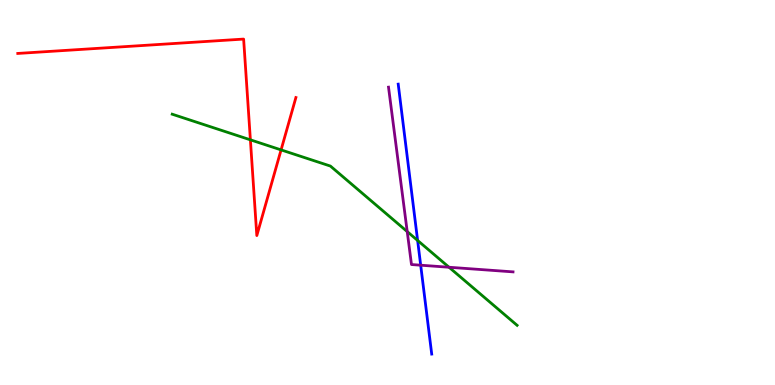[{'lines': ['blue', 'red'], 'intersections': []}, {'lines': ['green', 'red'], 'intersections': [{'x': 3.23, 'y': 6.37}, {'x': 3.63, 'y': 6.11}]}, {'lines': ['purple', 'red'], 'intersections': []}, {'lines': ['blue', 'green'], 'intersections': [{'x': 5.39, 'y': 3.75}]}, {'lines': ['blue', 'purple'], 'intersections': [{'x': 5.43, 'y': 3.11}]}, {'lines': ['green', 'purple'], 'intersections': [{'x': 5.25, 'y': 3.98}, {'x': 5.79, 'y': 3.06}]}]